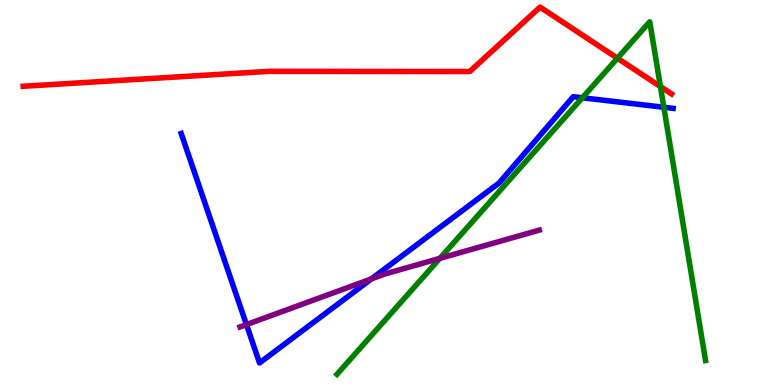[{'lines': ['blue', 'red'], 'intersections': []}, {'lines': ['green', 'red'], 'intersections': [{'x': 7.97, 'y': 8.49}, {'x': 8.52, 'y': 7.75}]}, {'lines': ['purple', 'red'], 'intersections': []}, {'lines': ['blue', 'green'], 'intersections': [{'x': 7.51, 'y': 7.46}, {'x': 8.57, 'y': 7.21}]}, {'lines': ['blue', 'purple'], 'intersections': [{'x': 3.18, 'y': 1.57}, {'x': 4.79, 'y': 2.75}]}, {'lines': ['green', 'purple'], 'intersections': [{'x': 5.68, 'y': 3.29}]}]